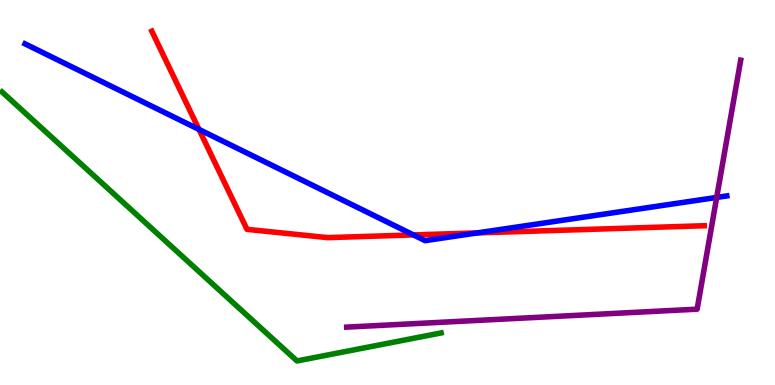[{'lines': ['blue', 'red'], 'intersections': [{'x': 2.57, 'y': 6.64}, {'x': 5.33, 'y': 3.9}, {'x': 6.16, 'y': 3.95}]}, {'lines': ['green', 'red'], 'intersections': []}, {'lines': ['purple', 'red'], 'intersections': []}, {'lines': ['blue', 'green'], 'intersections': []}, {'lines': ['blue', 'purple'], 'intersections': [{'x': 9.25, 'y': 4.87}]}, {'lines': ['green', 'purple'], 'intersections': []}]